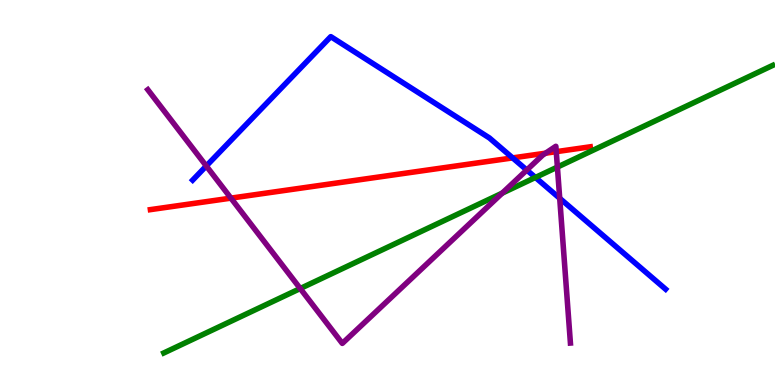[{'lines': ['blue', 'red'], 'intersections': [{'x': 6.61, 'y': 5.9}]}, {'lines': ['green', 'red'], 'intersections': []}, {'lines': ['purple', 'red'], 'intersections': [{'x': 2.98, 'y': 4.85}, {'x': 7.04, 'y': 6.02}, {'x': 7.18, 'y': 6.06}]}, {'lines': ['blue', 'green'], 'intersections': [{'x': 6.91, 'y': 5.39}]}, {'lines': ['blue', 'purple'], 'intersections': [{'x': 2.66, 'y': 5.69}, {'x': 6.8, 'y': 5.58}, {'x': 7.22, 'y': 4.85}]}, {'lines': ['green', 'purple'], 'intersections': [{'x': 3.87, 'y': 2.51}, {'x': 6.48, 'y': 4.98}, {'x': 7.19, 'y': 5.66}]}]